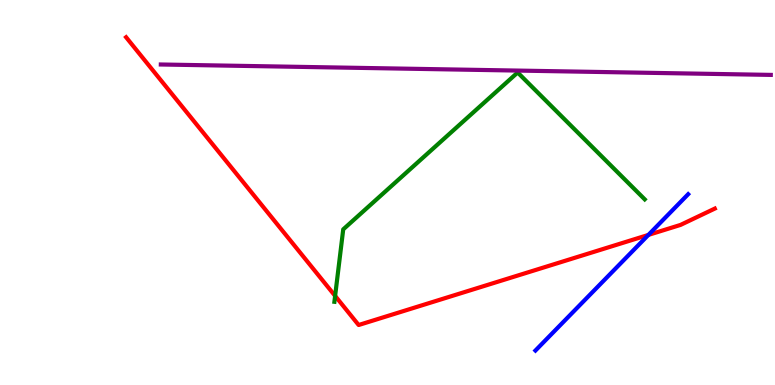[{'lines': ['blue', 'red'], 'intersections': [{'x': 8.37, 'y': 3.9}]}, {'lines': ['green', 'red'], 'intersections': [{'x': 4.32, 'y': 2.31}]}, {'lines': ['purple', 'red'], 'intersections': []}, {'lines': ['blue', 'green'], 'intersections': []}, {'lines': ['blue', 'purple'], 'intersections': []}, {'lines': ['green', 'purple'], 'intersections': []}]